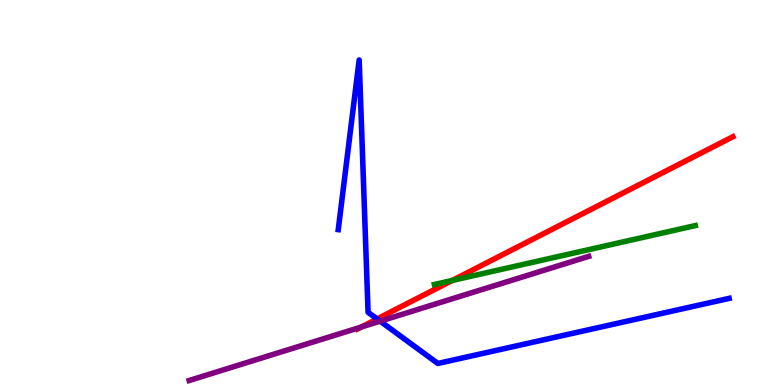[{'lines': ['blue', 'red'], 'intersections': [{'x': 4.87, 'y': 1.72}]}, {'lines': ['green', 'red'], 'intersections': [{'x': 5.84, 'y': 2.72}]}, {'lines': ['purple', 'red'], 'intersections': [{'x': 4.66, 'y': 1.51}]}, {'lines': ['blue', 'green'], 'intersections': []}, {'lines': ['blue', 'purple'], 'intersections': [{'x': 4.91, 'y': 1.66}]}, {'lines': ['green', 'purple'], 'intersections': []}]